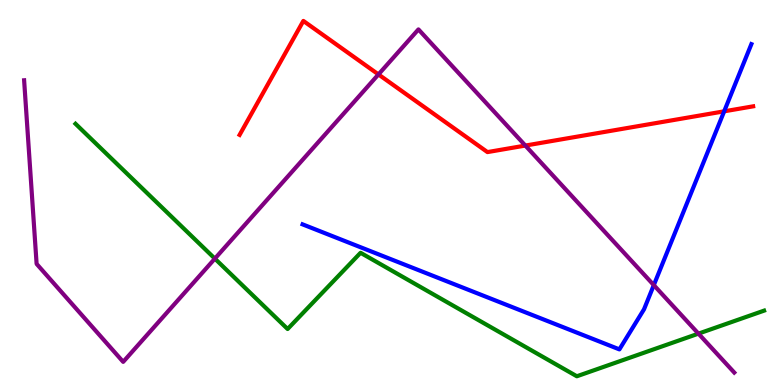[{'lines': ['blue', 'red'], 'intersections': [{'x': 9.34, 'y': 7.11}]}, {'lines': ['green', 'red'], 'intersections': []}, {'lines': ['purple', 'red'], 'intersections': [{'x': 4.88, 'y': 8.07}, {'x': 6.78, 'y': 6.22}]}, {'lines': ['blue', 'green'], 'intersections': []}, {'lines': ['blue', 'purple'], 'intersections': [{'x': 8.44, 'y': 2.59}]}, {'lines': ['green', 'purple'], 'intersections': [{'x': 2.77, 'y': 3.28}, {'x': 9.01, 'y': 1.33}]}]